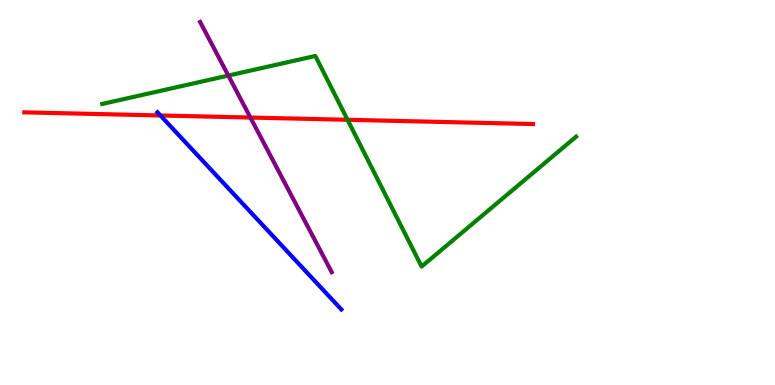[{'lines': ['blue', 'red'], 'intersections': [{'x': 2.07, 'y': 7.0}]}, {'lines': ['green', 'red'], 'intersections': [{'x': 4.48, 'y': 6.89}]}, {'lines': ['purple', 'red'], 'intersections': [{'x': 3.23, 'y': 6.95}]}, {'lines': ['blue', 'green'], 'intersections': []}, {'lines': ['blue', 'purple'], 'intersections': []}, {'lines': ['green', 'purple'], 'intersections': [{'x': 2.95, 'y': 8.04}]}]